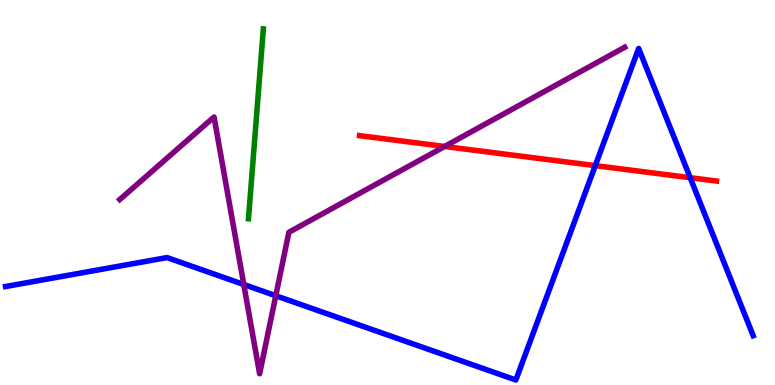[{'lines': ['blue', 'red'], 'intersections': [{'x': 7.68, 'y': 5.7}, {'x': 8.91, 'y': 5.38}]}, {'lines': ['green', 'red'], 'intersections': []}, {'lines': ['purple', 'red'], 'intersections': [{'x': 5.74, 'y': 6.2}]}, {'lines': ['blue', 'green'], 'intersections': []}, {'lines': ['blue', 'purple'], 'intersections': [{'x': 3.15, 'y': 2.61}, {'x': 3.56, 'y': 2.32}]}, {'lines': ['green', 'purple'], 'intersections': []}]